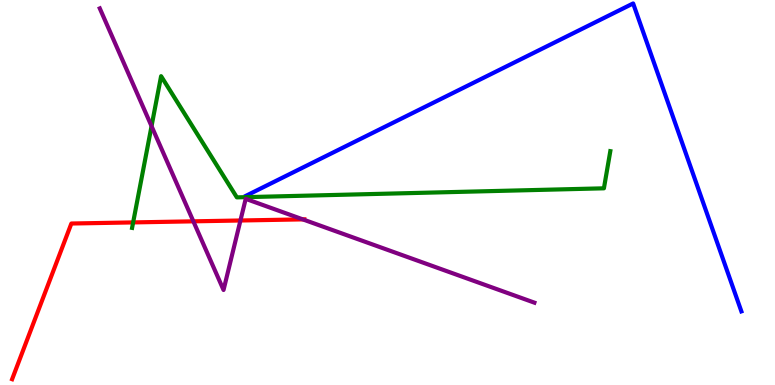[{'lines': ['blue', 'red'], 'intersections': []}, {'lines': ['green', 'red'], 'intersections': [{'x': 1.72, 'y': 4.22}]}, {'lines': ['purple', 'red'], 'intersections': [{'x': 2.5, 'y': 4.25}, {'x': 3.1, 'y': 4.27}, {'x': 3.91, 'y': 4.3}]}, {'lines': ['blue', 'green'], 'intersections': []}, {'lines': ['blue', 'purple'], 'intersections': []}, {'lines': ['green', 'purple'], 'intersections': [{'x': 1.96, 'y': 6.72}]}]